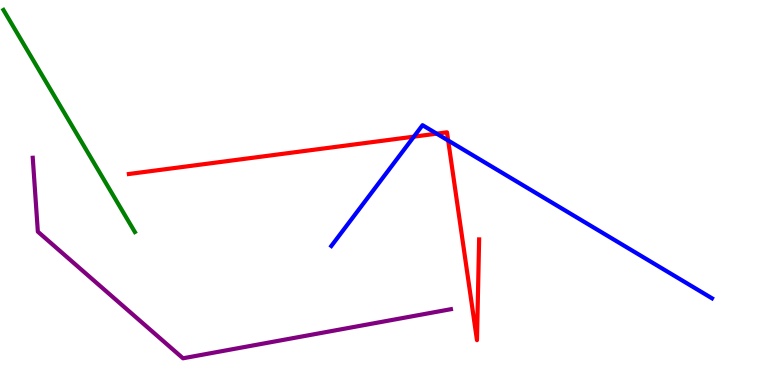[{'lines': ['blue', 'red'], 'intersections': [{'x': 5.34, 'y': 6.45}, {'x': 5.63, 'y': 6.53}, {'x': 5.78, 'y': 6.35}]}, {'lines': ['green', 'red'], 'intersections': []}, {'lines': ['purple', 'red'], 'intersections': []}, {'lines': ['blue', 'green'], 'intersections': []}, {'lines': ['blue', 'purple'], 'intersections': []}, {'lines': ['green', 'purple'], 'intersections': []}]